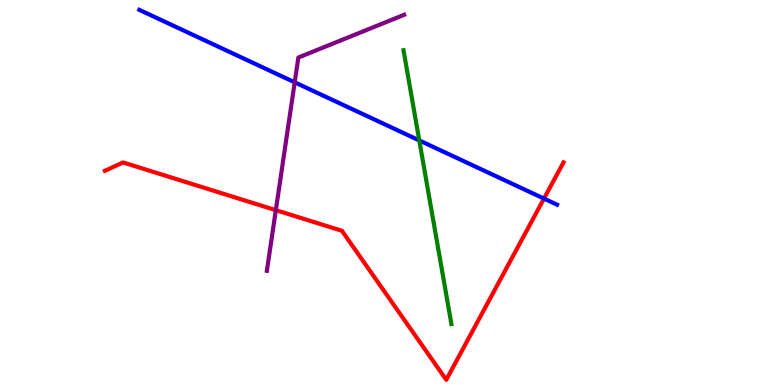[{'lines': ['blue', 'red'], 'intersections': [{'x': 7.02, 'y': 4.84}]}, {'lines': ['green', 'red'], 'intersections': []}, {'lines': ['purple', 'red'], 'intersections': [{'x': 3.56, 'y': 4.54}]}, {'lines': ['blue', 'green'], 'intersections': [{'x': 5.41, 'y': 6.35}]}, {'lines': ['blue', 'purple'], 'intersections': [{'x': 3.8, 'y': 7.86}]}, {'lines': ['green', 'purple'], 'intersections': []}]